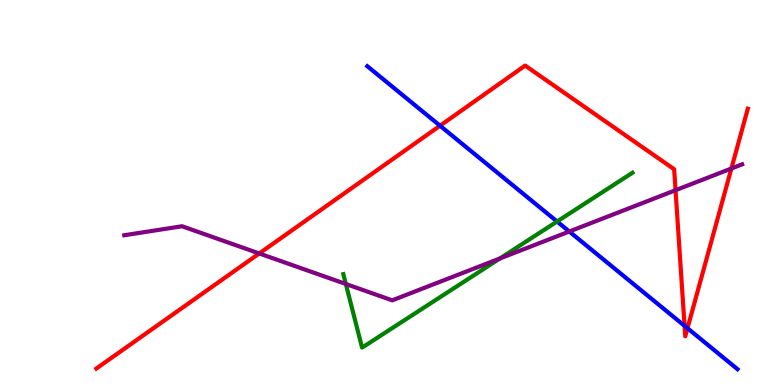[{'lines': ['blue', 'red'], 'intersections': [{'x': 5.68, 'y': 6.73}, {'x': 8.83, 'y': 1.54}, {'x': 8.87, 'y': 1.47}]}, {'lines': ['green', 'red'], 'intersections': []}, {'lines': ['purple', 'red'], 'intersections': [{'x': 3.34, 'y': 3.42}, {'x': 8.72, 'y': 5.06}, {'x': 9.44, 'y': 5.62}]}, {'lines': ['blue', 'green'], 'intersections': [{'x': 7.19, 'y': 4.25}]}, {'lines': ['blue', 'purple'], 'intersections': [{'x': 7.35, 'y': 3.99}]}, {'lines': ['green', 'purple'], 'intersections': [{'x': 4.46, 'y': 2.62}, {'x': 6.45, 'y': 3.29}]}]